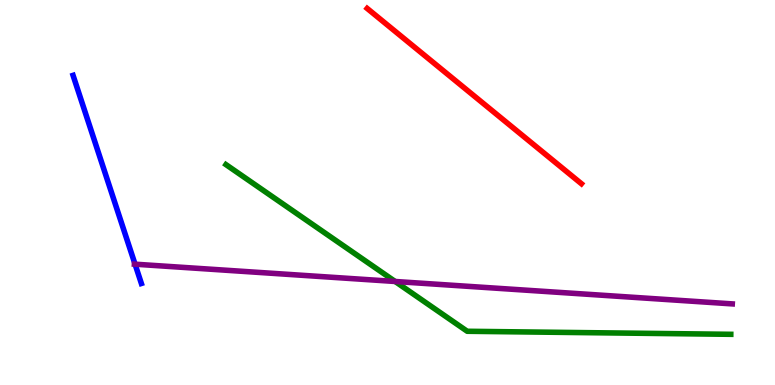[{'lines': ['blue', 'red'], 'intersections': []}, {'lines': ['green', 'red'], 'intersections': []}, {'lines': ['purple', 'red'], 'intersections': []}, {'lines': ['blue', 'green'], 'intersections': []}, {'lines': ['blue', 'purple'], 'intersections': [{'x': 1.74, 'y': 3.14}]}, {'lines': ['green', 'purple'], 'intersections': [{'x': 5.1, 'y': 2.69}]}]